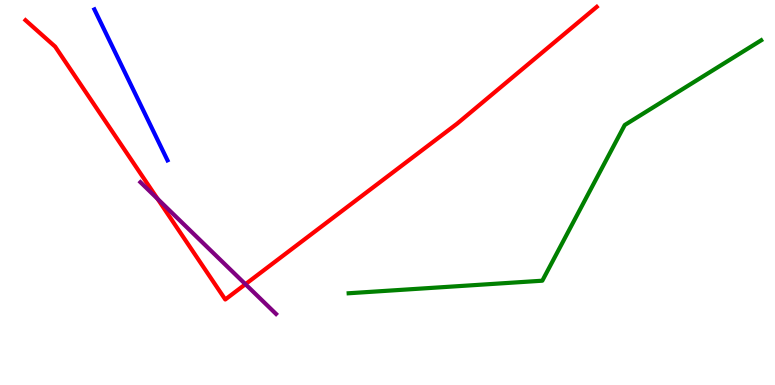[{'lines': ['blue', 'red'], 'intersections': []}, {'lines': ['green', 'red'], 'intersections': []}, {'lines': ['purple', 'red'], 'intersections': [{'x': 2.03, 'y': 4.84}, {'x': 3.17, 'y': 2.62}]}, {'lines': ['blue', 'green'], 'intersections': []}, {'lines': ['blue', 'purple'], 'intersections': []}, {'lines': ['green', 'purple'], 'intersections': []}]